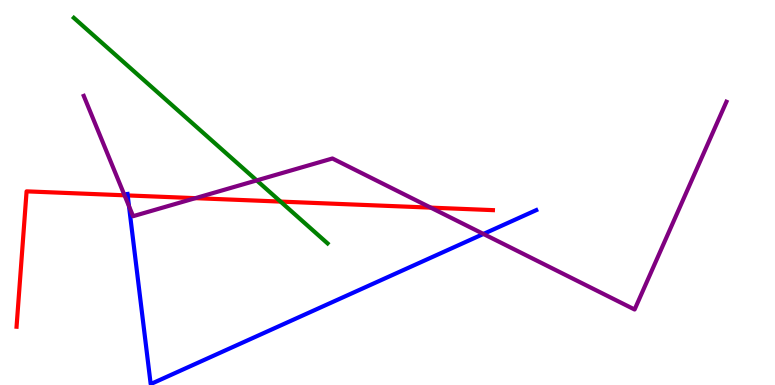[{'lines': ['blue', 'red'], 'intersections': [{'x': 1.65, 'y': 4.92}]}, {'lines': ['green', 'red'], 'intersections': [{'x': 3.62, 'y': 4.76}]}, {'lines': ['purple', 'red'], 'intersections': [{'x': 1.61, 'y': 4.93}, {'x': 2.52, 'y': 4.85}, {'x': 5.56, 'y': 4.61}]}, {'lines': ['blue', 'green'], 'intersections': []}, {'lines': ['blue', 'purple'], 'intersections': [{'x': 1.66, 'y': 4.64}, {'x': 6.24, 'y': 3.92}]}, {'lines': ['green', 'purple'], 'intersections': [{'x': 3.31, 'y': 5.31}]}]